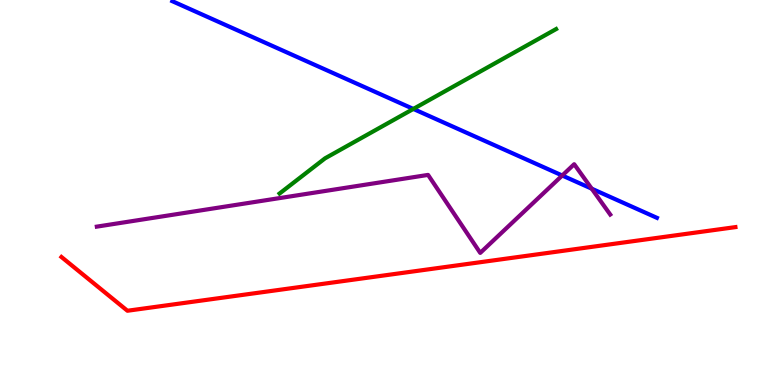[{'lines': ['blue', 'red'], 'intersections': []}, {'lines': ['green', 'red'], 'intersections': []}, {'lines': ['purple', 'red'], 'intersections': []}, {'lines': ['blue', 'green'], 'intersections': [{'x': 5.33, 'y': 7.17}]}, {'lines': ['blue', 'purple'], 'intersections': [{'x': 7.25, 'y': 5.44}, {'x': 7.64, 'y': 5.1}]}, {'lines': ['green', 'purple'], 'intersections': []}]